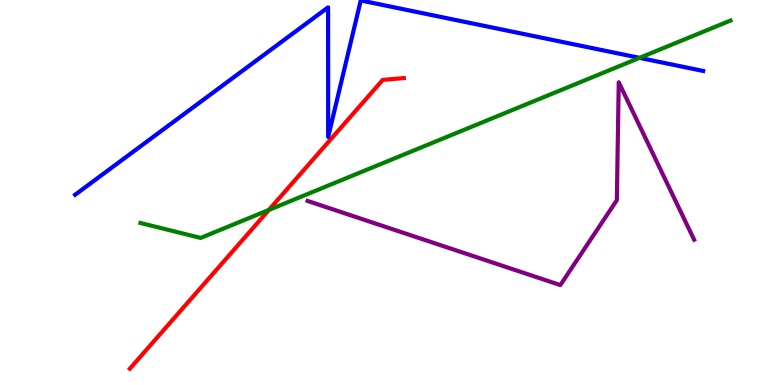[{'lines': ['blue', 'red'], 'intersections': []}, {'lines': ['green', 'red'], 'intersections': [{'x': 3.47, 'y': 4.55}]}, {'lines': ['purple', 'red'], 'intersections': []}, {'lines': ['blue', 'green'], 'intersections': [{'x': 8.25, 'y': 8.5}]}, {'lines': ['blue', 'purple'], 'intersections': []}, {'lines': ['green', 'purple'], 'intersections': []}]